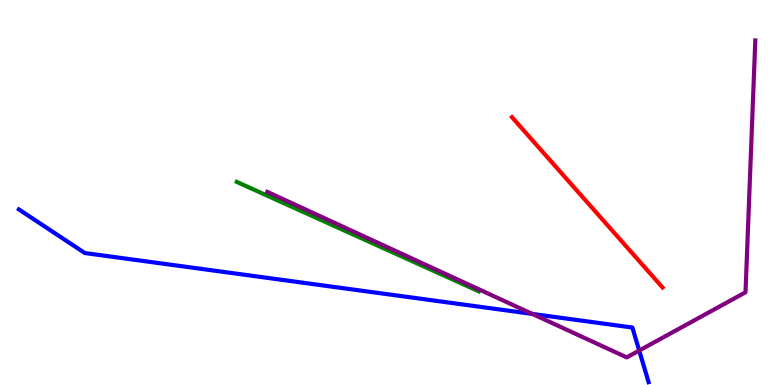[{'lines': ['blue', 'red'], 'intersections': []}, {'lines': ['green', 'red'], 'intersections': []}, {'lines': ['purple', 'red'], 'intersections': []}, {'lines': ['blue', 'green'], 'intersections': []}, {'lines': ['blue', 'purple'], 'intersections': [{'x': 6.87, 'y': 1.85}, {'x': 8.25, 'y': 0.895}]}, {'lines': ['green', 'purple'], 'intersections': []}]